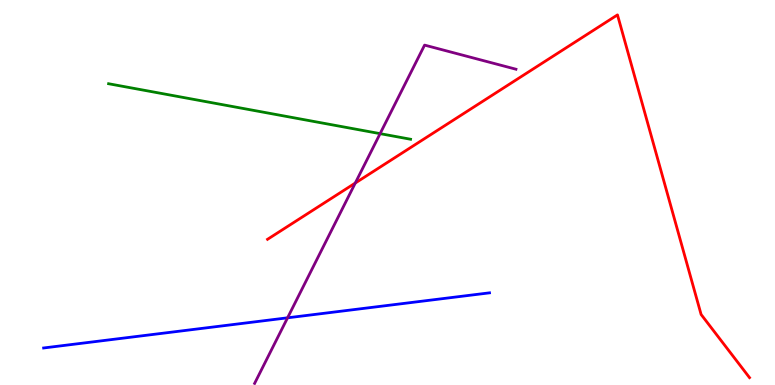[{'lines': ['blue', 'red'], 'intersections': []}, {'lines': ['green', 'red'], 'intersections': []}, {'lines': ['purple', 'red'], 'intersections': [{'x': 4.58, 'y': 5.25}]}, {'lines': ['blue', 'green'], 'intersections': []}, {'lines': ['blue', 'purple'], 'intersections': [{'x': 3.71, 'y': 1.75}]}, {'lines': ['green', 'purple'], 'intersections': [{'x': 4.9, 'y': 6.53}]}]